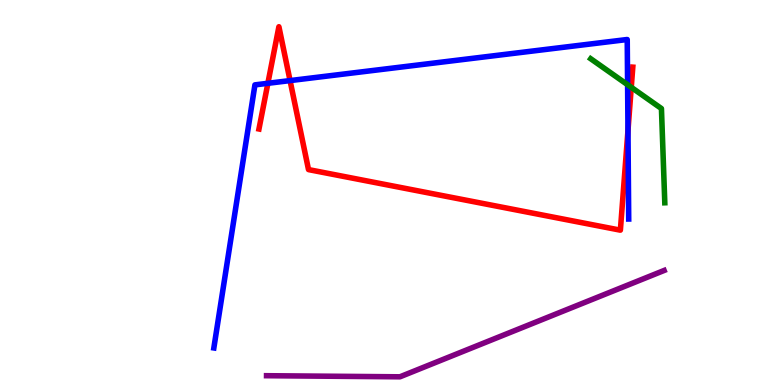[{'lines': ['blue', 'red'], 'intersections': [{'x': 3.46, 'y': 7.84}, {'x': 3.74, 'y': 7.91}, {'x': 8.1, 'y': 6.61}]}, {'lines': ['green', 'red'], 'intersections': [{'x': 8.15, 'y': 7.73}]}, {'lines': ['purple', 'red'], 'intersections': []}, {'lines': ['blue', 'green'], 'intersections': [{'x': 8.1, 'y': 7.8}]}, {'lines': ['blue', 'purple'], 'intersections': []}, {'lines': ['green', 'purple'], 'intersections': []}]